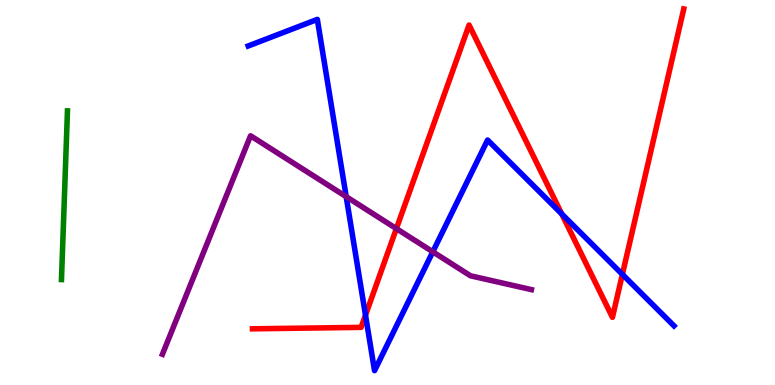[{'lines': ['blue', 'red'], 'intersections': [{'x': 4.72, 'y': 1.81}, {'x': 7.25, 'y': 4.44}, {'x': 8.03, 'y': 2.87}]}, {'lines': ['green', 'red'], 'intersections': []}, {'lines': ['purple', 'red'], 'intersections': [{'x': 5.11, 'y': 4.06}]}, {'lines': ['blue', 'green'], 'intersections': []}, {'lines': ['blue', 'purple'], 'intersections': [{'x': 4.47, 'y': 4.89}, {'x': 5.58, 'y': 3.46}]}, {'lines': ['green', 'purple'], 'intersections': []}]